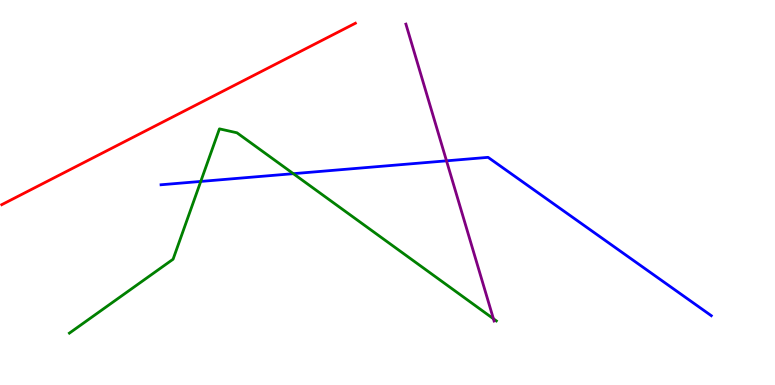[{'lines': ['blue', 'red'], 'intersections': []}, {'lines': ['green', 'red'], 'intersections': []}, {'lines': ['purple', 'red'], 'intersections': []}, {'lines': ['blue', 'green'], 'intersections': [{'x': 2.59, 'y': 5.29}, {'x': 3.78, 'y': 5.49}]}, {'lines': ['blue', 'purple'], 'intersections': [{'x': 5.76, 'y': 5.82}]}, {'lines': ['green', 'purple'], 'intersections': [{'x': 6.37, 'y': 1.72}]}]